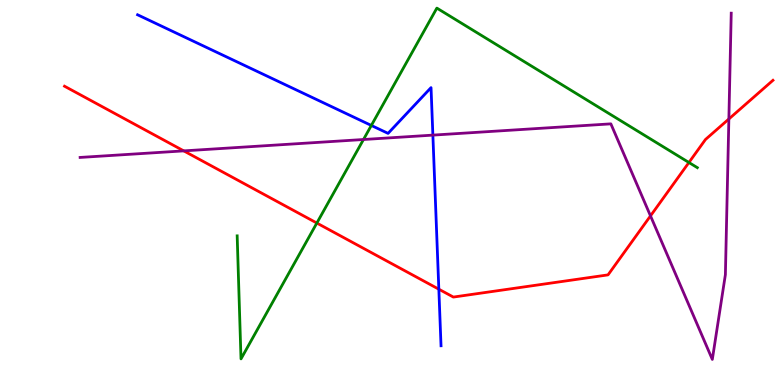[{'lines': ['blue', 'red'], 'intersections': [{'x': 5.66, 'y': 2.49}]}, {'lines': ['green', 'red'], 'intersections': [{'x': 4.09, 'y': 4.21}, {'x': 8.89, 'y': 5.78}]}, {'lines': ['purple', 'red'], 'intersections': [{'x': 2.37, 'y': 6.08}, {'x': 8.39, 'y': 4.39}, {'x': 9.4, 'y': 6.91}]}, {'lines': ['blue', 'green'], 'intersections': [{'x': 4.79, 'y': 6.74}]}, {'lines': ['blue', 'purple'], 'intersections': [{'x': 5.59, 'y': 6.49}]}, {'lines': ['green', 'purple'], 'intersections': [{'x': 4.69, 'y': 6.38}]}]